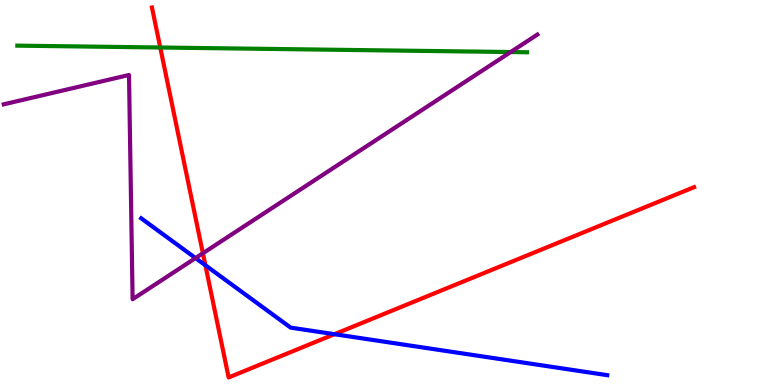[{'lines': ['blue', 'red'], 'intersections': [{'x': 2.65, 'y': 3.11}, {'x': 4.32, 'y': 1.32}]}, {'lines': ['green', 'red'], 'intersections': [{'x': 2.07, 'y': 8.77}]}, {'lines': ['purple', 'red'], 'intersections': [{'x': 2.62, 'y': 3.42}]}, {'lines': ['blue', 'green'], 'intersections': []}, {'lines': ['blue', 'purple'], 'intersections': [{'x': 2.52, 'y': 3.3}]}, {'lines': ['green', 'purple'], 'intersections': [{'x': 6.59, 'y': 8.65}]}]